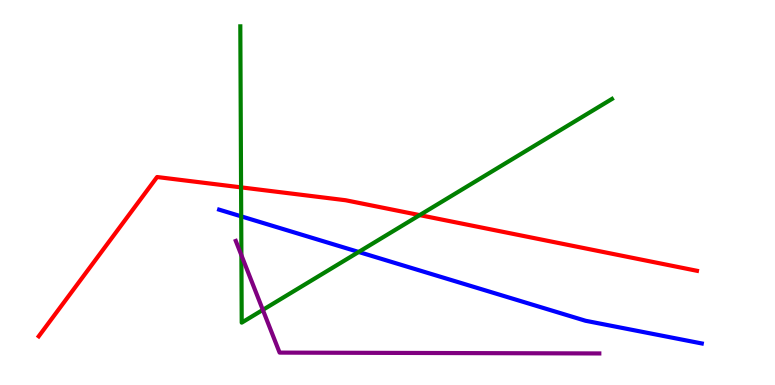[{'lines': ['blue', 'red'], 'intersections': []}, {'lines': ['green', 'red'], 'intersections': [{'x': 3.11, 'y': 5.13}, {'x': 5.42, 'y': 4.41}]}, {'lines': ['purple', 'red'], 'intersections': []}, {'lines': ['blue', 'green'], 'intersections': [{'x': 3.11, 'y': 4.38}, {'x': 4.63, 'y': 3.46}]}, {'lines': ['blue', 'purple'], 'intersections': []}, {'lines': ['green', 'purple'], 'intersections': [{'x': 3.11, 'y': 3.37}, {'x': 3.39, 'y': 1.95}]}]